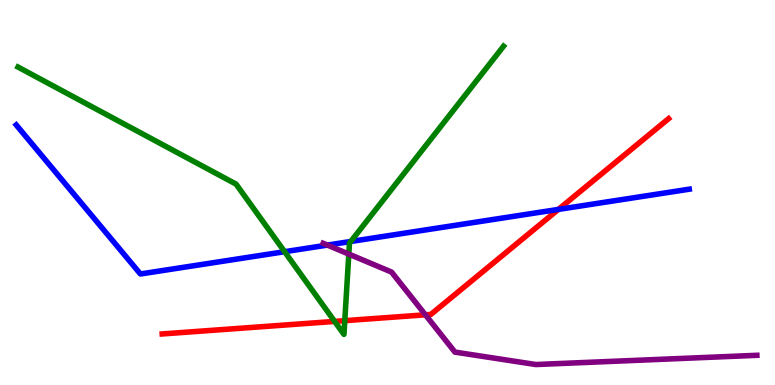[{'lines': ['blue', 'red'], 'intersections': [{'x': 7.21, 'y': 4.56}]}, {'lines': ['green', 'red'], 'intersections': [{'x': 4.32, 'y': 1.65}, {'x': 4.45, 'y': 1.67}]}, {'lines': ['purple', 'red'], 'intersections': [{'x': 5.49, 'y': 1.82}]}, {'lines': ['blue', 'green'], 'intersections': [{'x': 3.67, 'y': 3.46}, {'x': 4.53, 'y': 3.73}]}, {'lines': ['blue', 'purple'], 'intersections': [{'x': 4.22, 'y': 3.63}]}, {'lines': ['green', 'purple'], 'intersections': [{'x': 4.5, 'y': 3.4}]}]